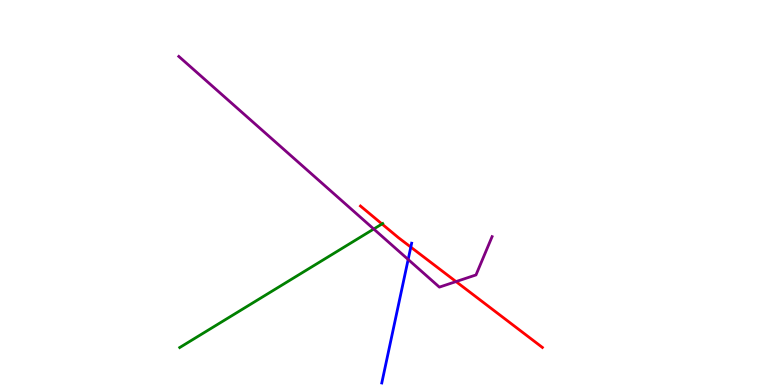[{'lines': ['blue', 'red'], 'intersections': [{'x': 5.3, 'y': 3.58}]}, {'lines': ['green', 'red'], 'intersections': [{'x': 4.93, 'y': 4.18}]}, {'lines': ['purple', 'red'], 'intersections': [{'x': 5.88, 'y': 2.69}]}, {'lines': ['blue', 'green'], 'intersections': []}, {'lines': ['blue', 'purple'], 'intersections': [{'x': 5.27, 'y': 3.26}]}, {'lines': ['green', 'purple'], 'intersections': [{'x': 4.82, 'y': 4.05}]}]